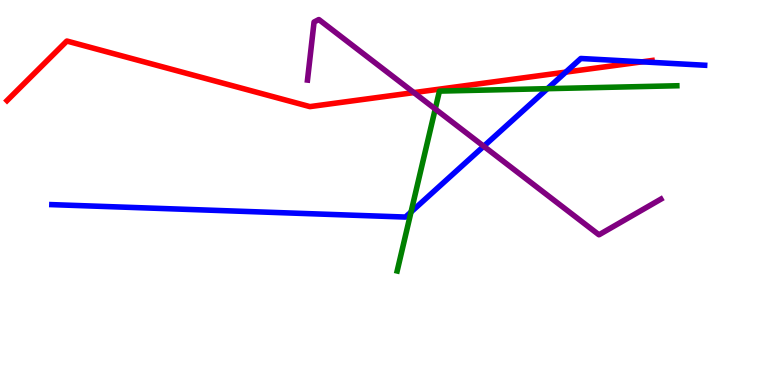[{'lines': ['blue', 'red'], 'intersections': [{'x': 7.3, 'y': 8.13}, {'x': 8.29, 'y': 8.39}]}, {'lines': ['green', 'red'], 'intersections': []}, {'lines': ['purple', 'red'], 'intersections': [{'x': 5.34, 'y': 7.6}]}, {'lines': ['blue', 'green'], 'intersections': [{'x': 5.3, 'y': 4.49}, {'x': 7.06, 'y': 7.7}]}, {'lines': ['blue', 'purple'], 'intersections': [{'x': 6.24, 'y': 6.2}]}, {'lines': ['green', 'purple'], 'intersections': [{'x': 5.62, 'y': 7.17}]}]